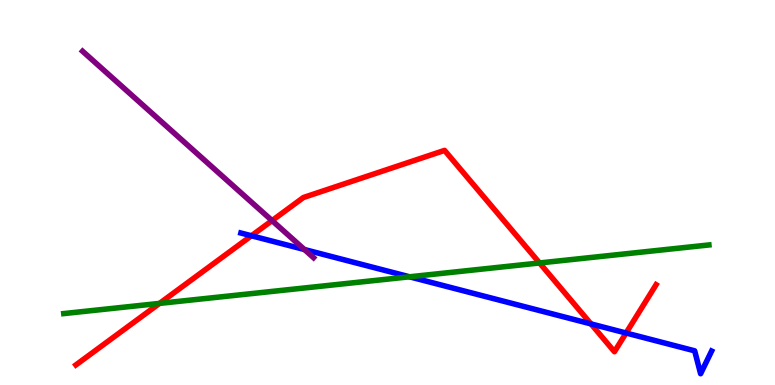[{'lines': ['blue', 'red'], 'intersections': [{'x': 3.24, 'y': 3.88}, {'x': 7.63, 'y': 1.59}, {'x': 8.08, 'y': 1.35}]}, {'lines': ['green', 'red'], 'intersections': [{'x': 2.06, 'y': 2.12}, {'x': 6.96, 'y': 3.17}]}, {'lines': ['purple', 'red'], 'intersections': [{'x': 3.51, 'y': 4.27}]}, {'lines': ['blue', 'green'], 'intersections': [{'x': 5.28, 'y': 2.81}]}, {'lines': ['blue', 'purple'], 'intersections': [{'x': 3.93, 'y': 3.52}]}, {'lines': ['green', 'purple'], 'intersections': []}]